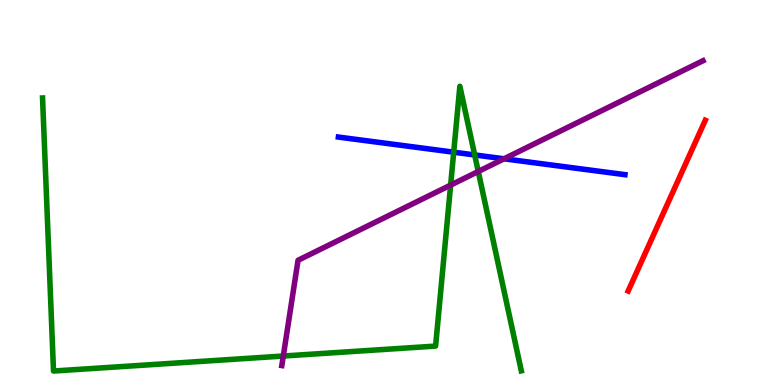[{'lines': ['blue', 'red'], 'intersections': []}, {'lines': ['green', 'red'], 'intersections': []}, {'lines': ['purple', 'red'], 'intersections': []}, {'lines': ['blue', 'green'], 'intersections': [{'x': 5.85, 'y': 6.05}, {'x': 6.13, 'y': 5.98}]}, {'lines': ['blue', 'purple'], 'intersections': [{'x': 6.5, 'y': 5.88}]}, {'lines': ['green', 'purple'], 'intersections': [{'x': 3.66, 'y': 0.753}, {'x': 5.81, 'y': 5.19}, {'x': 6.17, 'y': 5.55}]}]